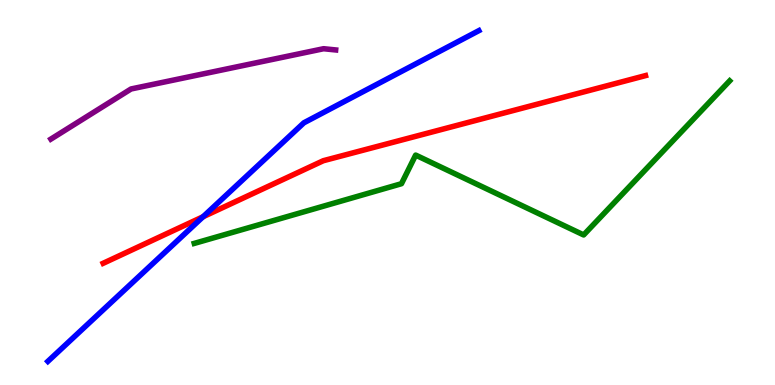[{'lines': ['blue', 'red'], 'intersections': [{'x': 2.62, 'y': 4.37}]}, {'lines': ['green', 'red'], 'intersections': []}, {'lines': ['purple', 'red'], 'intersections': []}, {'lines': ['blue', 'green'], 'intersections': []}, {'lines': ['blue', 'purple'], 'intersections': []}, {'lines': ['green', 'purple'], 'intersections': []}]